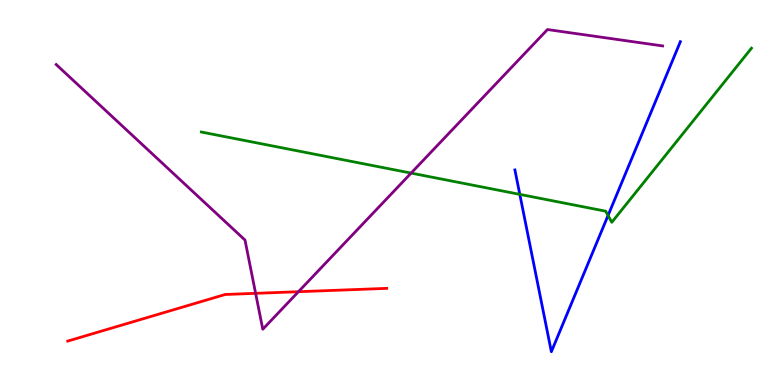[{'lines': ['blue', 'red'], 'intersections': []}, {'lines': ['green', 'red'], 'intersections': []}, {'lines': ['purple', 'red'], 'intersections': [{'x': 3.3, 'y': 2.38}, {'x': 3.85, 'y': 2.42}]}, {'lines': ['blue', 'green'], 'intersections': [{'x': 6.71, 'y': 4.95}, {'x': 7.85, 'y': 4.4}]}, {'lines': ['blue', 'purple'], 'intersections': []}, {'lines': ['green', 'purple'], 'intersections': [{'x': 5.3, 'y': 5.5}]}]